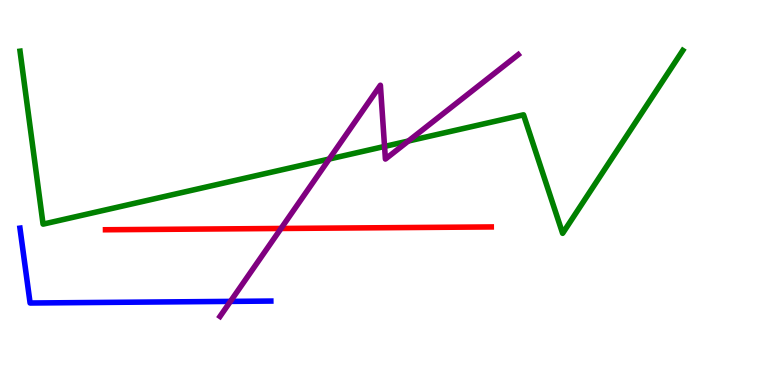[{'lines': ['blue', 'red'], 'intersections': []}, {'lines': ['green', 'red'], 'intersections': []}, {'lines': ['purple', 'red'], 'intersections': [{'x': 3.63, 'y': 4.07}]}, {'lines': ['blue', 'green'], 'intersections': []}, {'lines': ['blue', 'purple'], 'intersections': [{'x': 2.97, 'y': 2.17}]}, {'lines': ['green', 'purple'], 'intersections': [{'x': 4.25, 'y': 5.87}, {'x': 4.96, 'y': 6.2}, {'x': 5.27, 'y': 6.34}]}]